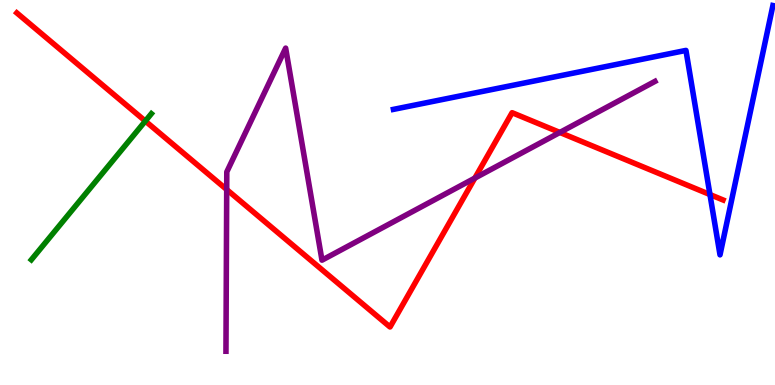[{'lines': ['blue', 'red'], 'intersections': [{'x': 9.16, 'y': 4.95}]}, {'lines': ['green', 'red'], 'intersections': [{'x': 1.88, 'y': 6.86}]}, {'lines': ['purple', 'red'], 'intersections': [{'x': 2.93, 'y': 5.08}, {'x': 6.13, 'y': 5.37}, {'x': 7.22, 'y': 6.56}]}, {'lines': ['blue', 'green'], 'intersections': []}, {'lines': ['blue', 'purple'], 'intersections': []}, {'lines': ['green', 'purple'], 'intersections': []}]